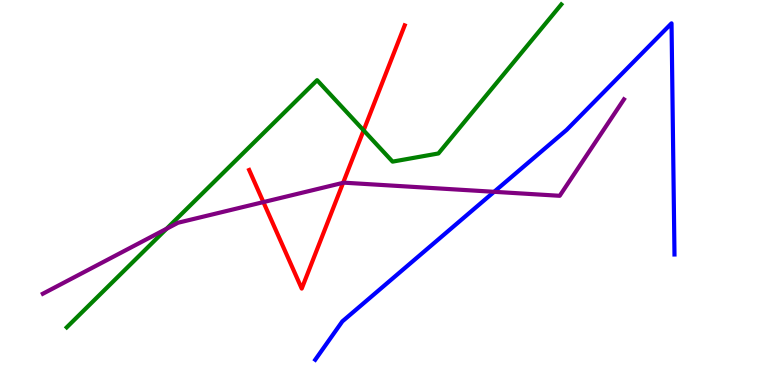[{'lines': ['blue', 'red'], 'intersections': []}, {'lines': ['green', 'red'], 'intersections': [{'x': 4.69, 'y': 6.61}]}, {'lines': ['purple', 'red'], 'intersections': [{'x': 3.4, 'y': 4.75}, {'x': 4.43, 'y': 5.25}]}, {'lines': ['blue', 'green'], 'intersections': []}, {'lines': ['blue', 'purple'], 'intersections': [{'x': 6.38, 'y': 5.02}]}, {'lines': ['green', 'purple'], 'intersections': [{'x': 2.15, 'y': 4.06}]}]